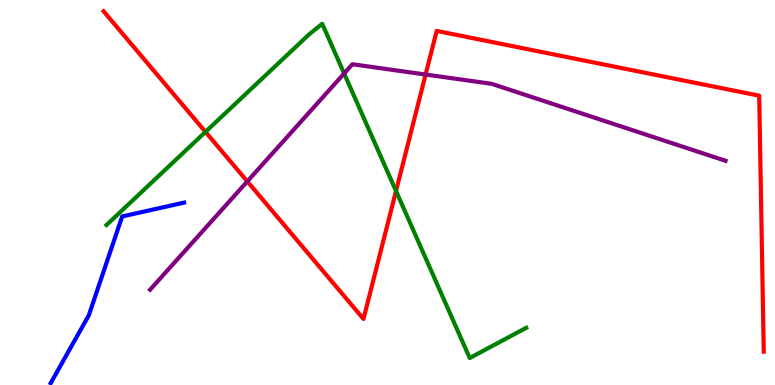[{'lines': ['blue', 'red'], 'intersections': []}, {'lines': ['green', 'red'], 'intersections': [{'x': 2.65, 'y': 6.57}, {'x': 5.11, 'y': 5.04}]}, {'lines': ['purple', 'red'], 'intersections': [{'x': 3.19, 'y': 5.29}, {'x': 5.49, 'y': 8.06}]}, {'lines': ['blue', 'green'], 'intersections': []}, {'lines': ['blue', 'purple'], 'intersections': []}, {'lines': ['green', 'purple'], 'intersections': [{'x': 4.44, 'y': 8.09}]}]